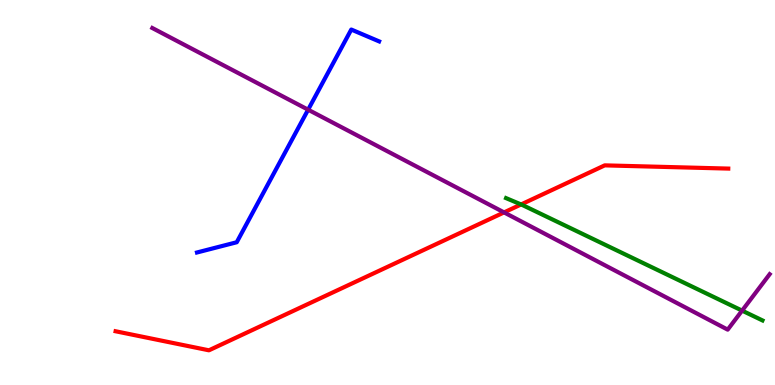[{'lines': ['blue', 'red'], 'intersections': []}, {'lines': ['green', 'red'], 'intersections': [{'x': 6.72, 'y': 4.69}]}, {'lines': ['purple', 'red'], 'intersections': [{'x': 6.5, 'y': 4.48}]}, {'lines': ['blue', 'green'], 'intersections': []}, {'lines': ['blue', 'purple'], 'intersections': [{'x': 3.98, 'y': 7.15}]}, {'lines': ['green', 'purple'], 'intersections': [{'x': 9.58, 'y': 1.93}]}]